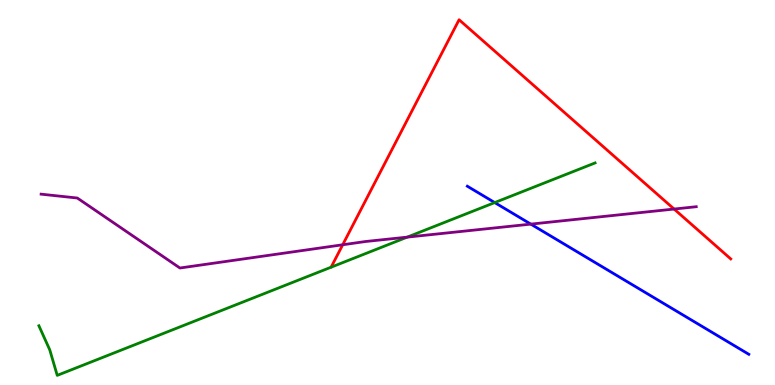[{'lines': ['blue', 'red'], 'intersections': []}, {'lines': ['green', 'red'], 'intersections': []}, {'lines': ['purple', 'red'], 'intersections': [{'x': 4.42, 'y': 3.64}, {'x': 8.7, 'y': 4.57}]}, {'lines': ['blue', 'green'], 'intersections': [{'x': 6.38, 'y': 4.74}]}, {'lines': ['blue', 'purple'], 'intersections': [{'x': 6.85, 'y': 4.18}]}, {'lines': ['green', 'purple'], 'intersections': [{'x': 5.25, 'y': 3.84}]}]